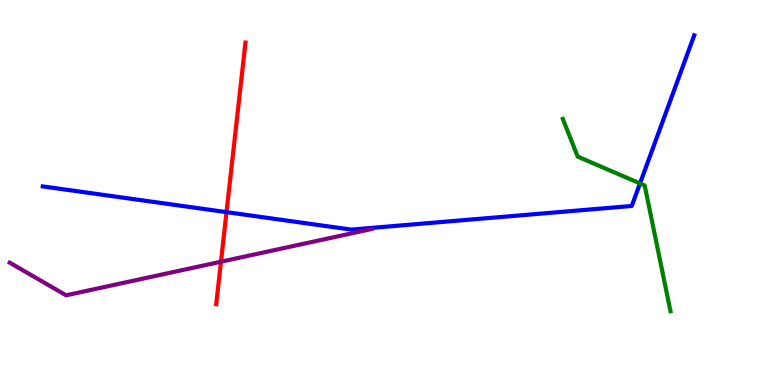[{'lines': ['blue', 'red'], 'intersections': [{'x': 2.92, 'y': 4.49}]}, {'lines': ['green', 'red'], 'intersections': []}, {'lines': ['purple', 'red'], 'intersections': [{'x': 2.85, 'y': 3.2}]}, {'lines': ['blue', 'green'], 'intersections': [{'x': 8.26, 'y': 5.24}]}, {'lines': ['blue', 'purple'], 'intersections': []}, {'lines': ['green', 'purple'], 'intersections': []}]